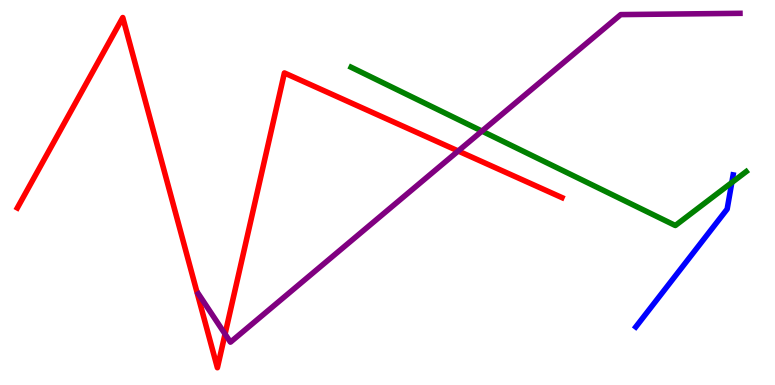[{'lines': ['blue', 'red'], 'intersections': []}, {'lines': ['green', 'red'], 'intersections': []}, {'lines': ['purple', 'red'], 'intersections': [{'x': 2.9, 'y': 1.32}, {'x': 5.91, 'y': 6.08}]}, {'lines': ['blue', 'green'], 'intersections': [{'x': 9.44, 'y': 5.26}]}, {'lines': ['blue', 'purple'], 'intersections': []}, {'lines': ['green', 'purple'], 'intersections': [{'x': 6.22, 'y': 6.59}]}]